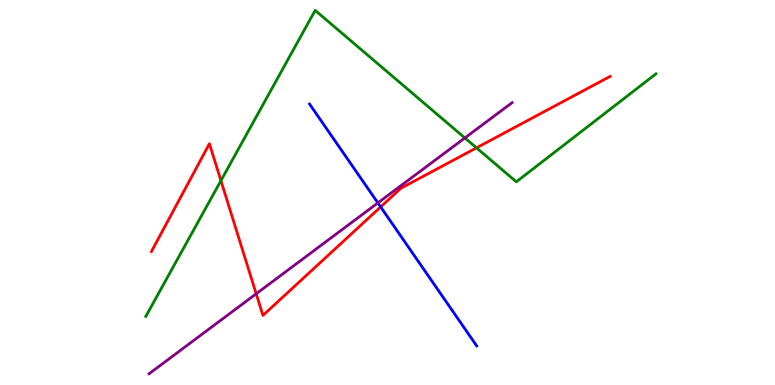[{'lines': ['blue', 'red'], 'intersections': [{'x': 4.91, 'y': 4.63}]}, {'lines': ['green', 'red'], 'intersections': [{'x': 2.85, 'y': 5.31}, {'x': 6.15, 'y': 6.16}]}, {'lines': ['purple', 'red'], 'intersections': [{'x': 3.31, 'y': 2.37}]}, {'lines': ['blue', 'green'], 'intersections': []}, {'lines': ['blue', 'purple'], 'intersections': [{'x': 4.88, 'y': 4.73}]}, {'lines': ['green', 'purple'], 'intersections': [{'x': 6.0, 'y': 6.42}]}]